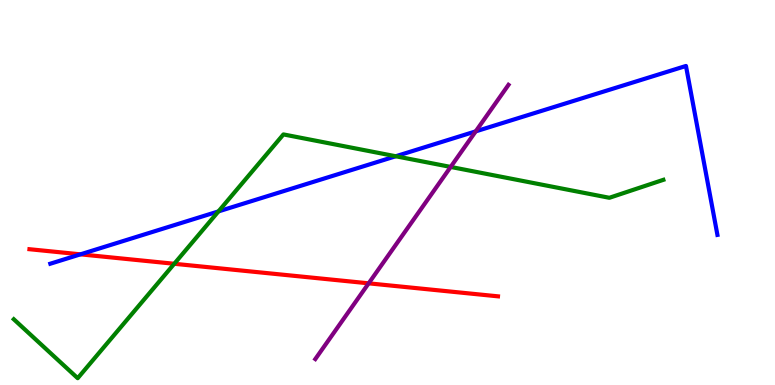[{'lines': ['blue', 'red'], 'intersections': [{'x': 1.04, 'y': 3.39}]}, {'lines': ['green', 'red'], 'intersections': [{'x': 2.25, 'y': 3.15}]}, {'lines': ['purple', 'red'], 'intersections': [{'x': 4.76, 'y': 2.64}]}, {'lines': ['blue', 'green'], 'intersections': [{'x': 2.82, 'y': 4.51}, {'x': 5.11, 'y': 5.94}]}, {'lines': ['blue', 'purple'], 'intersections': [{'x': 6.14, 'y': 6.59}]}, {'lines': ['green', 'purple'], 'intersections': [{'x': 5.82, 'y': 5.66}]}]